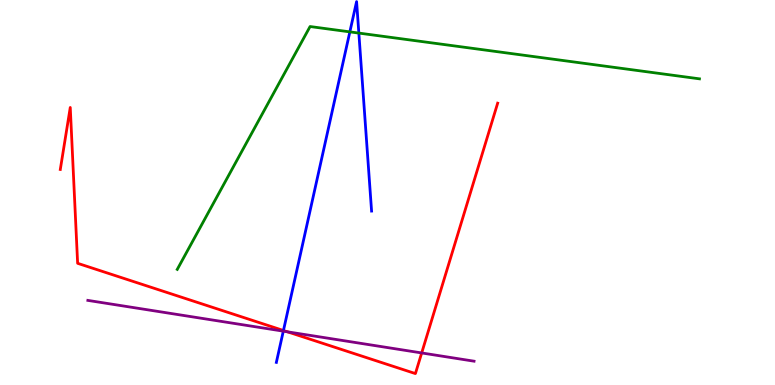[{'lines': ['blue', 'red'], 'intersections': [{'x': 3.66, 'y': 1.42}]}, {'lines': ['green', 'red'], 'intersections': []}, {'lines': ['purple', 'red'], 'intersections': [{'x': 3.71, 'y': 1.38}, {'x': 5.44, 'y': 0.833}]}, {'lines': ['blue', 'green'], 'intersections': [{'x': 4.51, 'y': 9.17}, {'x': 4.63, 'y': 9.14}]}, {'lines': ['blue', 'purple'], 'intersections': [{'x': 3.66, 'y': 1.4}]}, {'lines': ['green', 'purple'], 'intersections': []}]